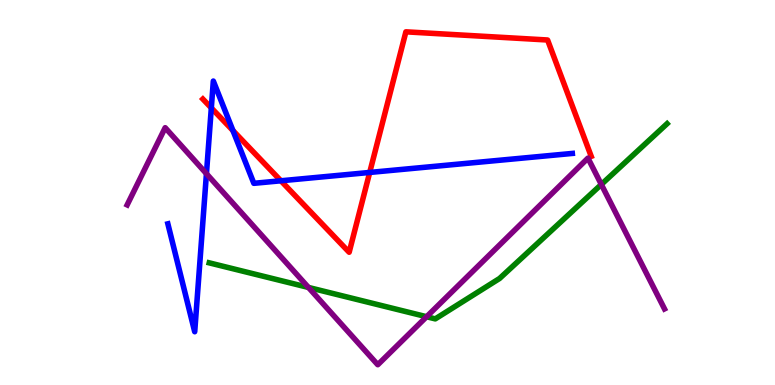[{'lines': ['blue', 'red'], 'intersections': [{'x': 2.73, 'y': 7.2}, {'x': 3.01, 'y': 6.61}, {'x': 3.62, 'y': 5.3}, {'x': 4.77, 'y': 5.52}]}, {'lines': ['green', 'red'], 'intersections': []}, {'lines': ['purple', 'red'], 'intersections': []}, {'lines': ['blue', 'green'], 'intersections': []}, {'lines': ['blue', 'purple'], 'intersections': [{'x': 2.66, 'y': 5.49}]}, {'lines': ['green', 'purple'], 'intersections': [{'x': 3.98, 'y': 2.53}, {'x': 5.5, 'y': 1.77}, {'x': 7.76, 'y': 5.21}]}]